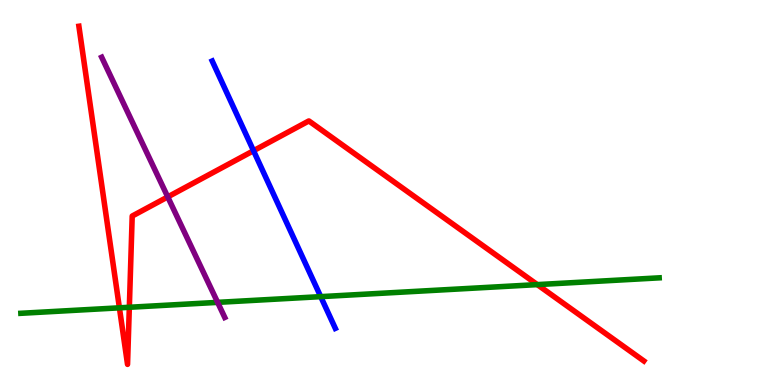[{'lines': ['blue', 'red'], 'intersections': [{'x': 3.27, 'y': 6.09}]}, {'lines': ['green', 'red'], 'intersections': [{'x': 1.54, 'y': 2.0}, {'x': 1.67, 'y': 2.02}, {'x': 6.93, 'y': 2.61}]}, {'lines': ['purple', 'red'], 'intersections': [{'x': 2.16, 'y': 4.89}]}, {'lines': ['blue', 'green'], 'intersections': [{'x': 4.14, 'y': 2.29}]}, {'lines': ['blue', 'purple'], 'intersections': []}, {'lines': ['green', 'purple'], 'intersections': [{'x': 2.81, 'y': 2.15}]}]